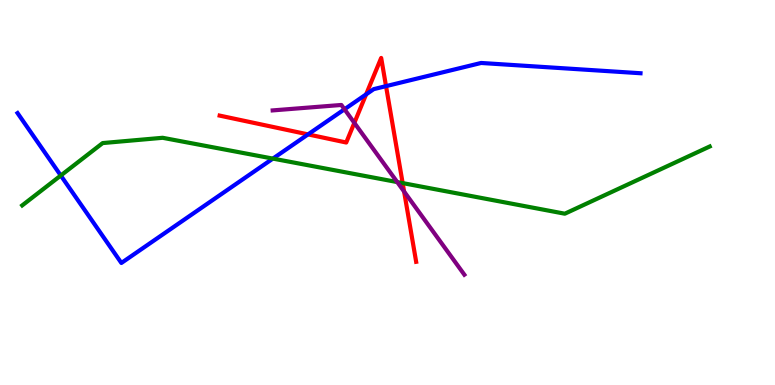[{'lines': ['blue', 'red'], 'intersections': [{'x': 3.97, 'y': 6.51}, {'x': 4.72, 'y': 7.55}, {'x': 4.98, 'y': 7.76}]}, {'lines': ['green', 'red'], 'intersections': [{'x': 5.2, 'y': 5.24}]}, {'lines': ['purple', 'red'], 'intersections': [{'x': 4.57, 'y': 6.81}, {'x': 5.21, 'y': 5.02}]}, {'lines': ['blue', 'green'], 'intersections': [{'x': 0.784, 'y': 5.44}, {'x': 3.52, 'y': 5.88}]}, {'lines': ['blue', 'purple'], 'intersections': [{'x': 4.45, 'y': 7.16}]}, {'lines': ['green', 'purple'], 'intersections': [{'x': 5.13, 'y': 5.27}]}]